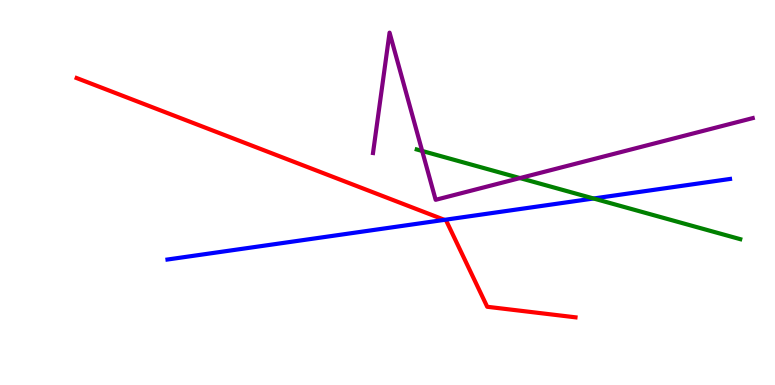[{'lines': ['blue', 'red'], 'intersections': [{'x': 5.73, 'y': 4.29}]}, {'lines': ['green', 'red'], 'intersections': []}, {'lines': ['purple', 'red'], 'intersections': []}, {'lines': ['blue', 'green'], 'intersections': [{'x': 7.66, 'y': 4.84}]}, {'lines': ['blue', 'purple'], 'intersections': []}, {'lines': ['green', 'purple'], 'intersections': [{'x': 5.45, 'y': 6.08}, {'x': 6.71, 'y': 5.37}]}]